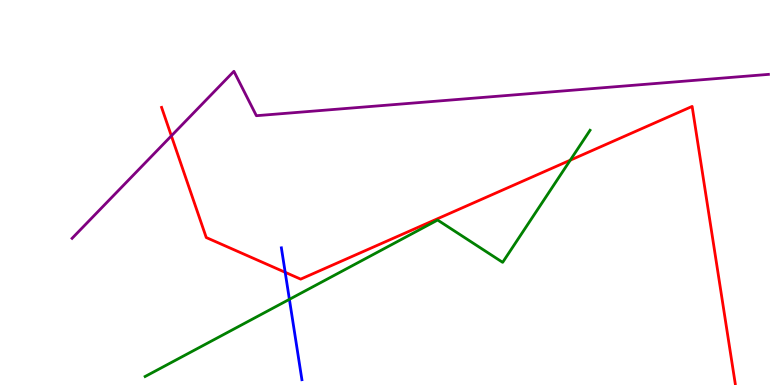[{'lines': ['blue', 'red'], 'intersections': [{'x': 3.68, 'y': 2.93}]}, {'lines': ['green', 'red'], 'intersections': [{'x': 7.36, 'y': 5.84}]}, {'lines': ['purple', 'red'], 'intersections': [{'x': 2.21, 'y': 6.47}]}, {'lines': ['blue', 'green'], 'intersections': [{'x': 3.73, 'y': 2.22}]}, {'lines': ['blue', 'purple'], 'intersections': []}, {'lines': ['green', 'purple'], 'intersections': []}]